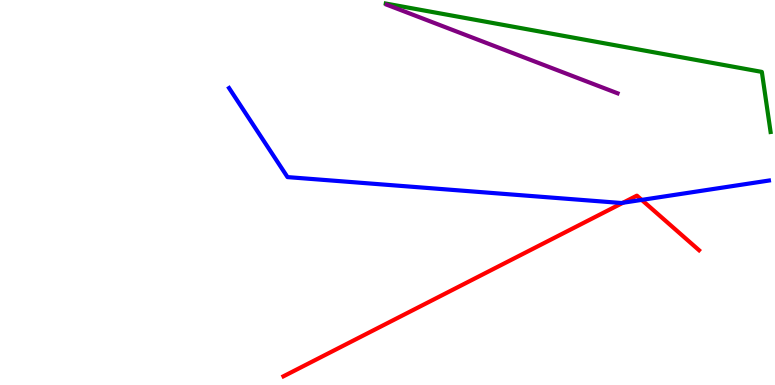[{'lines': ['blue', 'red'], 'intersections': [{'x': 8.04, 'y': 4.73}, {'x': 8.28, 'y': 4.81}]}, {'lines': ['green', 'red'], 'intersections': []}, {'lines': ['purple', 'red'], 'intersections': []}, {'lines': ['blue', 'green'], 'intersections': []}, {'lines': ['blue', 'purple'], 'intersections': []}, {'lines': ['green', 'purple'], 'intersections': []}]